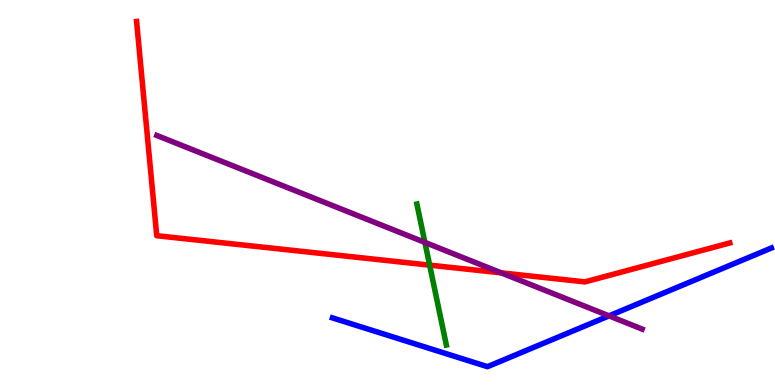[{'lines': ['blue', 'red'], 'intersections': []}, {'lines': ['green', 'red'], 'intersections': [{'x': 5.54, 'y': 3.11}]}, {'lines': ['purple', 'red'], 'intersections': [{'x': 6.47, 'y': 2.91}]}, {'lines': ['blue', 'green'], 'intersections': []}, {'lines': ['blue', 'purple'], 'intersections': [{'x': 7.86, 'y': 1.8}]}, {'lines': ['green', 'purple'], 'intersections': [{'x': 5.48, 'y': 3.7}]}]